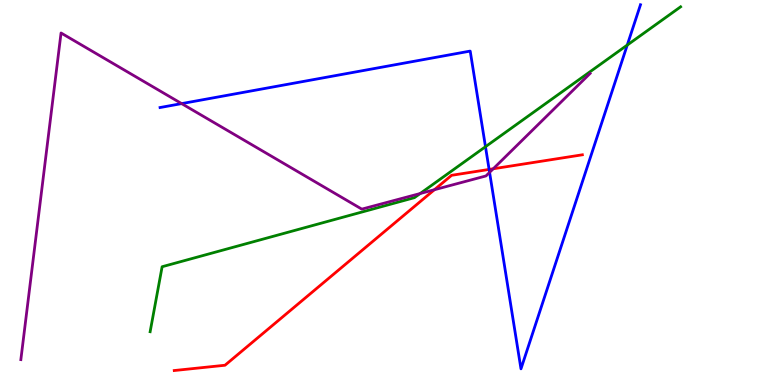[{'lines': ['blue', 'red'], 'intersections': [{'x': 6.31, 'y': 5.6}]}, {'lines': ['green', 'red'], 'intersections': []}, {'lines': ['purple', 'red'], 'intersections': [{'x': 5.6, 'y': 5.07}, {'x': 6.36, 'y': 5.62}]}, {'lines': ['blue', 'green'], 'intersections': [{'x': 6.26, 'y': 6.19}, {'x': 8.09, 'y': 8.83}]}, {'lines': ['blue', 'purple'], 'intersections': [{'x': 2.34, 'y': 7.31}, {'x': 6.32, 'y': 5.52}]}, {'lines': ['green', 'purple'], 'intersections': [{'x': 5.42, 'y': 4.97}]}]